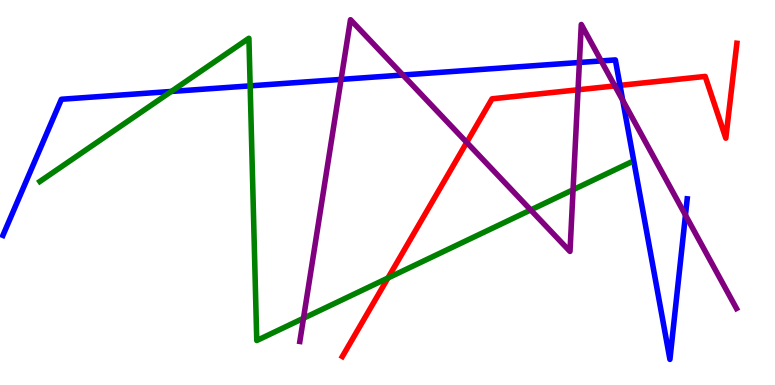[{'lines': ['blue', 'red'], 'intersections': [{'x': 8.0, 'y': 7.78}]}, {'lines': ['green', 'red'], 'intersections': [{'x': 5.01, 'y': 2.78}]}, {'lines': ['purple', 'red'], 'intersections': [{'x': 6.02, 'y': 6.3}, {'x': 7.46, 'y': 7.67}, {'x': 7.93, 'y': 7.77}]}, {'lines': ['blue', 'green'], 'intersections': [{'x': 2.21, 'y': 7.62}, {'x': 3.23, 'y': 7.77}]}, {'lines': ['blue', 'purple'], 'intersections': [{'x': 4.4, 'y': 7.94}, {'x': 5.2, 'y': 8.05}, {'x': 7.48, 'y': 8.38}, {'x': 7.76, 'y': 8.42}, {'x': 8.04, 'y': 7.39}, {'x': 8.84, 'y': 4.41}]}, {'lines': ['green', 'purple'], 'intersections': [{'x': 3.92, 'y': 1.73}, {'x': 6.85, 'y': 4.55}, {'x': 7.39, 'y': 5.07}]}]